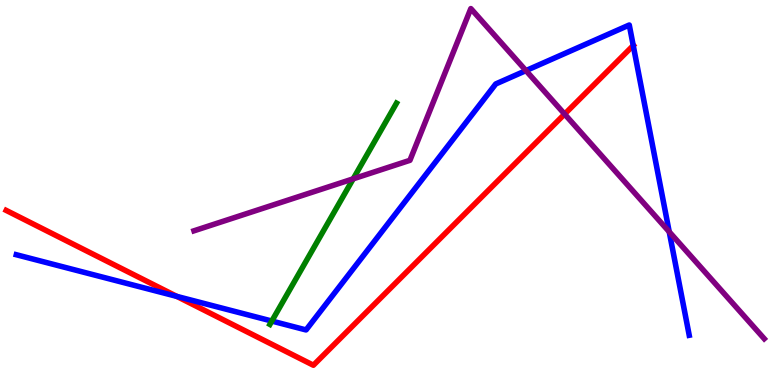[{'lines': ['blue', 'red'], 'intersections': [{'x': 2.28, 'y': 2.3}, {'x': 8.17, 'y': 8.82}]}, {'lines': ['green', 'red'], 'intersections': []}, {'lines': ['purple', 'red'], 'intersections': [{'x': 7.29, 'y': 7.04}]}, {'lines': ['blue', 'green'], 'intersections': [{'x': 3.51, 'y': 1.66}]}, {'lines': ['blue', 'purple'], 'intersections': [{'x': 6.79, 'y': 8.17}, {'x': 8.64, 'y': 3.98}]}, {'lines': ['green', 'purple'], 'intersections': [{'x': 4.56, 'y': 5.35}]}]